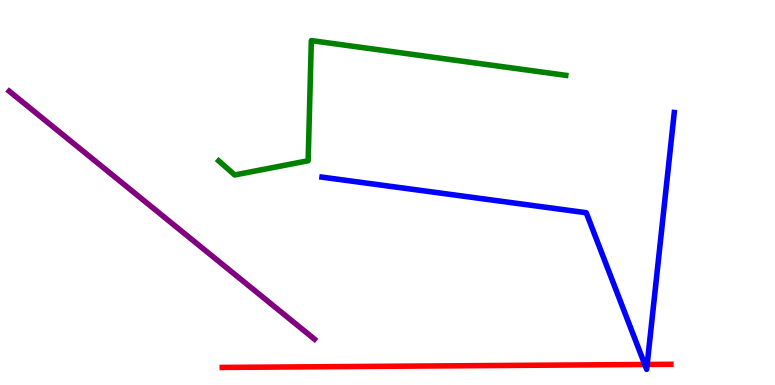[{'lines': ['blue', 'red'], 'intersections': [{'x': 8.32, 'y': 0.533}, {'x': 8.35, 'y': 0.533}]}, {'lines': ['green', 'red'], 'intersections': []}, {'lines': ['purple', 'red'], 'intersections': []}, {'lines': ['blue', 'green'], 'intersections': []}, {'lines': ['blue', 'purple'], 'intersections': []}, {'lines': ['green', 'purple'], 'intersections': []}]